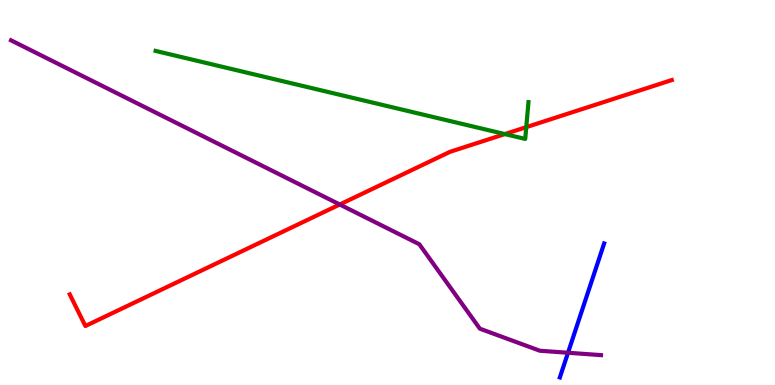[{'lines': ['blue', 'red'], 'intersections': []}, {'lines': ['green', 'red'], 'intersections': [{'x': 6.51, 'y': 6.52}, {'x': 6.79, 'y': 6.7}]}, {'lines': ['purple', 'red'], 'intersections': [{'x': 4.38, 'y': 4.69}]}, {'lines': ['blue', 'green'], 'intersections': []}, {'lines': ['blue', 'purple'], 'intersections': [{'x': 7.33, 'y': 0.838}]}, {'lines': ['green', 'purple'], 'intersections': []}]